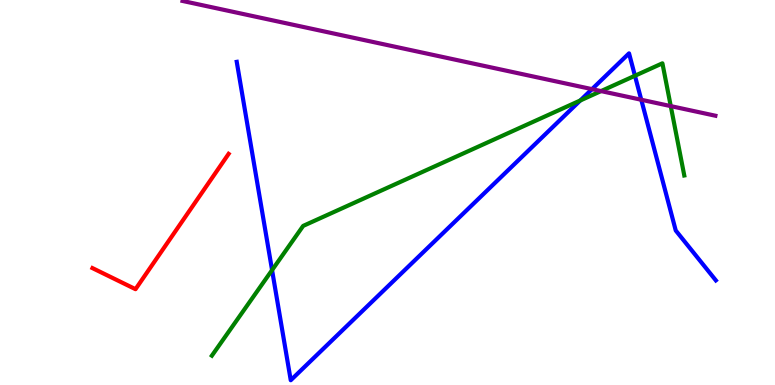[{'lines': ['blue', 'red'], 'intersections': []}, {'lines': ['green', 'red'], 'intersections': []}, {'lines': ['purple', 'red'], 'intersections': []}, {'lines': ['blue', 'green'], 'intersections': [{'x': 3.51, 'y': 2.98}, {'x': 7.49, 'y': 7.39}, {'x': 8.19, 'y': 8.03}]}, {'lines': ['blue', 'purple'], 'intersections': [{'x': 7.64, 'y': 7.68}, {'x': 8.27, 'y': 7.41}]}, {'lines': ['green', 'purple'], 'intersections': [{'x': 7.76, 'y': 7.63}, {'x': 8.65, 'y': 7.24}]}]